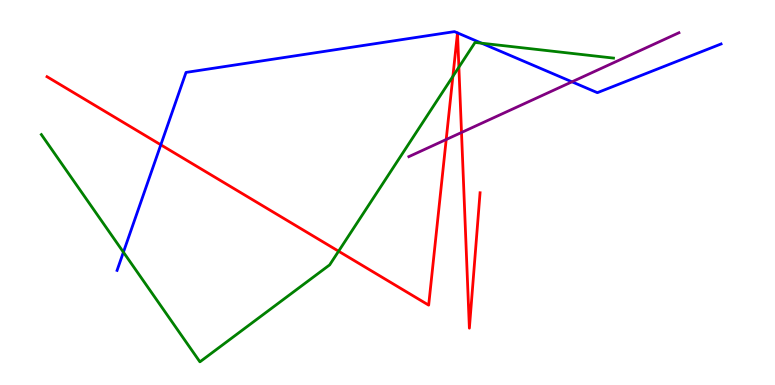[{'lines': ['blue', 'red'], 'intersections': [{'x': 2.07, 'y': 6.24}, {'x': 5.9, 'y': 9.15}, {'x': 5.9, 'y': 9.15}]}, {'lines': ['green', 'red'], 'intersections': [{'x': 4.37, 'y': 3.47}, {'x': 5.84, 'y': 8.02}, {'x': 5.92, 'y': 8.25}]}, {'lines': ['purple', 'red'], 'intersections': [{'x': 5.76, 'y': 6.38}, {'x': 5.95, 'y': 6.56}]}, {'lines': ['blue', 'green'], 'intersections': [{'x': 1.59, 'y': 3.45}, {'x': 6.21, 'y': 8.88}]}, {'lines': ['blue', 'purple'], 'intersections': [{'x': 7.38, 'y': 7.87}]}, {'lines': ['green', 'purple'], 'intersections': []}]